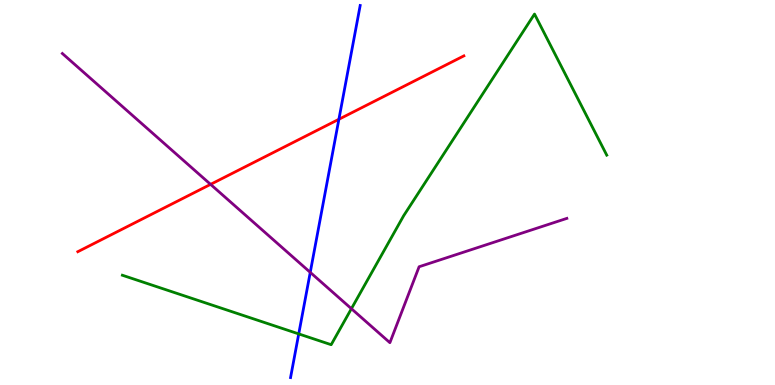[{'lines': ['blue', 'red'], 'intersections': [{'x': 4.37, 'y': 6.9}]}, {'lines': ['green', 'red'], 'intersections': []}, {'lines': ['purple', 'red'], 'intersections': [{'x': 2.72, 'y': 5.21}]}, {'lines': ['blue', 'green'], 'intersections': [{'x': 3.85, 'y': 1.33}]}, {'lines': ['blue', 'purple'], 'intersections': [{'x': 4.0, 'y': 2.93}]}, {'lines': ['green', 'purple'], 'intersections': [{'x': 4.53, 'y': 1.98}]}]